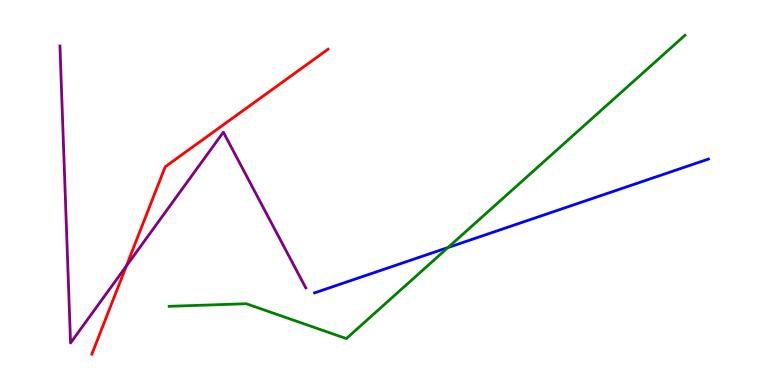[{'lines': ['blue', 'red'], 'intersections': []}, {'lines': ['green', 'red'], 'intersections': []}, {'lines': ['purple', 'red'], 'intersections': [{'x': 1.63, 'y': 3.09}]}, {'lines': ['blue', 'green'], 'intersections': [{'x': 5.78, 'y': 3.57}]}, {'lines': ['blue', 'purple'], 'intersections': []}, {'lines': ['green', 'purple'], 'intersections': []}]